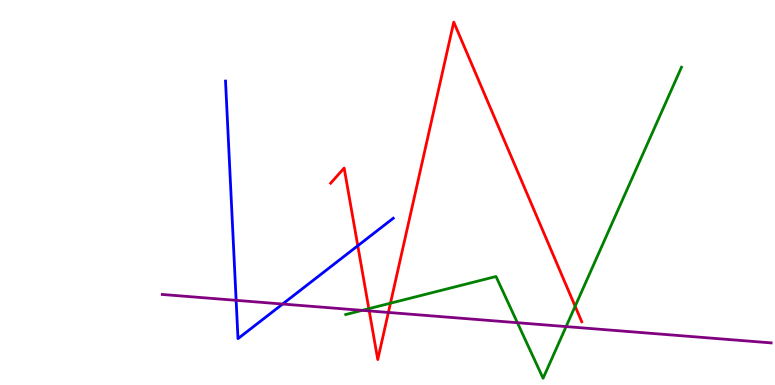[{'lines': ['blue', 'red'], 'intersections': [{'x': 4.62, 'y': 3.62}]}, {'lines': ['green', 'red'], 'intersections': [{'x': 4.76, 'y': 1.98}, {'x': 5.04, 'y': 2.12}, {'x': 7.42, 'y': 2.05}]}, {'lines': ['purple', 'red'], 'intersections': [{'x': 4.76, 'y': 1.92}, {'x': 5.01, 'y': 1.88}]}, {'lines': ['blue', 'green'], 'intersections': []}, {'lines': ['blue', 'purple'], 'intersections': [{'x': 3.05, 'y': 2.2}, {'x': 3.65, 'y': 2.1}]}, {'lines': ['green', 'purple'], 'intersections': [{'x': 4.67, 'y': 1.94}, {'x': 6.68, 'y': 1.62}, {'x': 7.3, 'y': 1.52}]}]